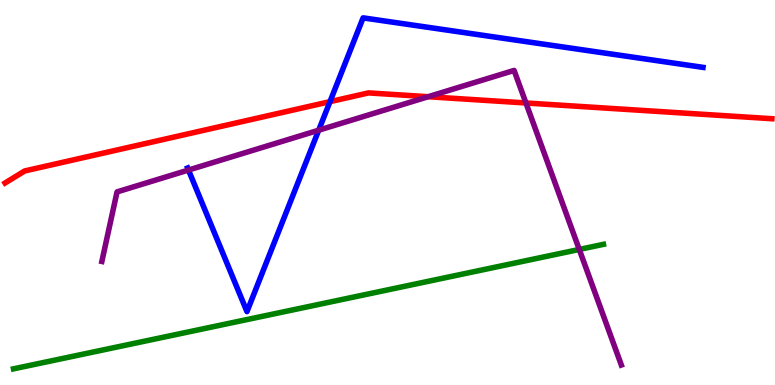[{'lines': ['blue', 'red'], 'intersections': [{'x': 4.26, 'y': 7.36}]}, {'lines': ['green', 'red'], 'intersections': []}, {'lines': ['purple', 'red'], 'intersections': [{'x': 5.52, 'y': 7.49}, {'x': 6.79, 'y': 7.33}]}, {'lines': ['blue', 'green'], 'intersections': []}, {'lines': ['blue', 'purple'], 'intersections': [{'x': 2.43, 'y': 5.58}, {'x': 4.11, 'y': 6.62}]}, {'lines': ['green', 'purple'], 'intersections': [{'x': 7.47, 'y': 3.52}]}]